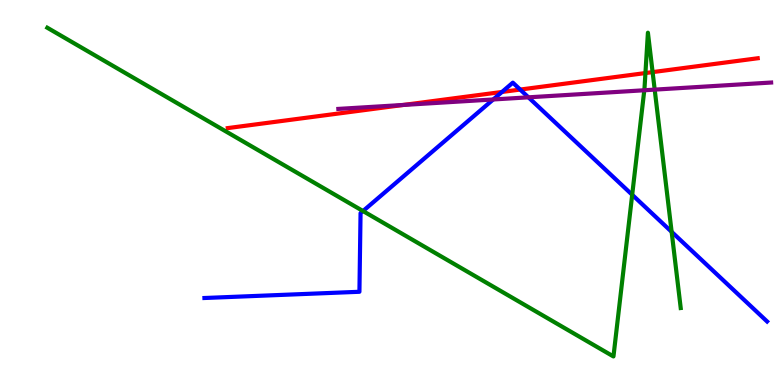[{'lines': ['blue', 'red'], 'intersections': [{'x': 6.48, 'y': 7.61}, {'x': 6.71, 'y': 7.67}]}, {'lines': ['green', 'red'], 'intersections': [{'x': 8.33, 'y': 8.1}, {'x': 8.42, 'y': 8.13}]}, {'lines': ['purple', 'red'], 'intersections': [{'x': 5.21, 'y': 7.27}]}, {'lines': ['blue', 'green'], 'intersections': [{'x': 4.68, 'y': 4.52}, {'x': 8.16, 'y': 4.94}, {'x': 8.67, 'y': 3.98}]}, {'lines': ['blue', 'purple'], 'intersections': [{'x': 6.36, 'y': 7.42}, {'x': 6.82, 'y': 7.47}]}, {'lines': ['green', 'purple'], 'intersections': [{'x': 8.31, 'y': 7.66}, {'x': 8.45, 'y': 7.67}]}]